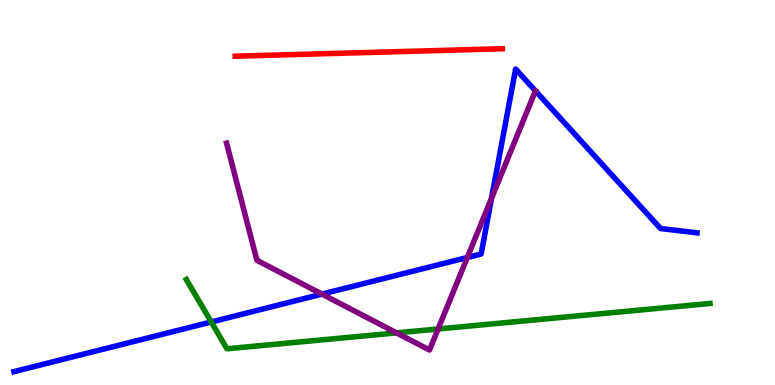[{'lines': ['blue', 'red'], 'intersections': []}, {'lines': ['green', 'red'], 'intersections': []}, {'lines': ['purple', 'red'], 'intersections': []}, {'lines': ['blue', 'green'], 'intersections': [{'x': 2.73, 'y': 1.64}]}, {'lines': ['blue', 'purple'], 'intersections': [{'x': 4.15, 'y': 2.36}, {'x': 6.03, 'y': 3.31}, {'x': 6.34, 'y': 4.85}]}, {'lines': ['green', 'purple'], 'intersections': [{'x': 5.12, 'y': 1.35}, {'x': 5.65, 'y': 1.46}]}]